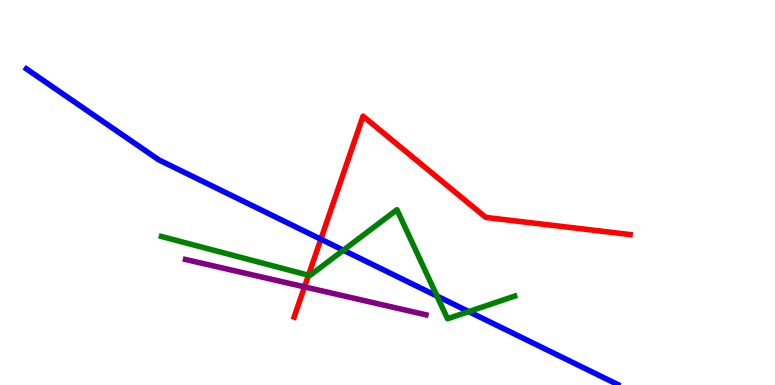[{'lines': ['blue', 'red'], 'intersections': [{'x': 4.14, 'y': 3.79}]}, {'lines': ['green', 'red'], 'intersections': [{'x': 3.98, 'y': 2.85}]}, {'lines': ['purple', 'red'], 'intersections': [{'x': 3.93, 'y': 2.55}]}, {'lines': ['blue', 'green'], 'intersections': [{'x': 4.43, 'y': 3.5}, {'x': 5.64, 'y': 2.31}, {'x': 6.05, 'y': 1.91}]}, {'lines': ['blue', 'purple'], 'intersections': []}, {'lines': ['green', 'purple'], 'intersections': []}]